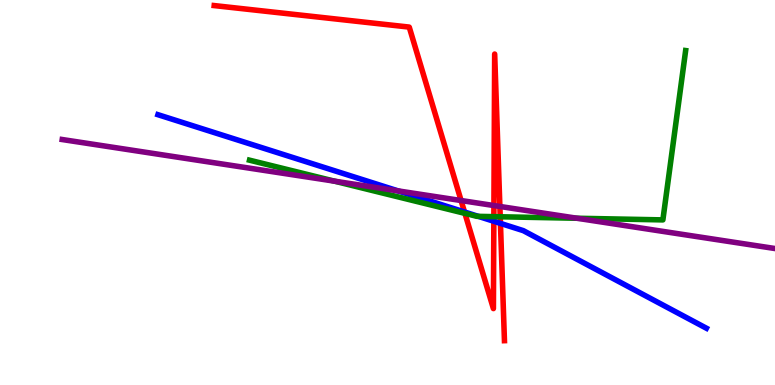[{'lines': ['blue', 'red'], 'intersections': [{'x': 5.99, 'y': 4.49}, {'x': 6.37, 'y': 4.25}, {'x': 6.46, 'y': 4.2}]}, {'lines': ['green', 'red'], 'intersections': [{'x': 6.0, 'y': 4.46}, {'x': 6.37, 'y': 4.37}, {'x': 6.45, 'y': 4.37}]}, {'lines': ['purple', 'red'], 'intersections': [{'x': 5.95, 'y': 4.79}, {'x': 6.37, 'y': 4.66}, {'x': 6.45, 'y': 4.64}]}, {'lines': ['blue', 'green'], 'intersections': [{'x': 6.17, 'y': 4.38}]}, {'lines': ['blue', 'purple'], 'intersections': [{'x': 5.14, 'y': 5.04}]}, {'lines': ['green', 'purple'], 'intersections': [{'x': 4.32, 'y': 5.29}, {'x': 7.44, 'y': 4.33}]}]